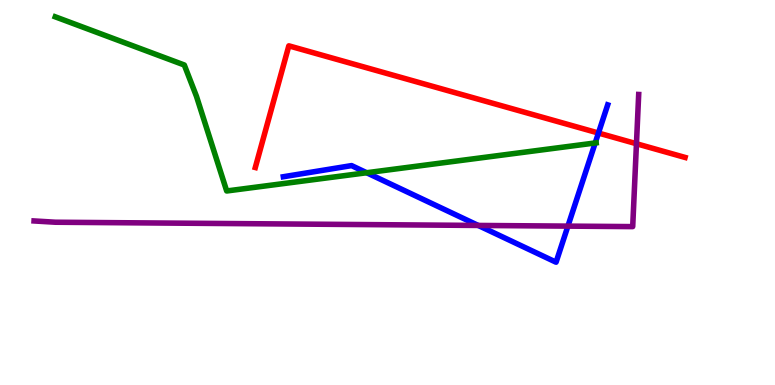[{'lines': ['blue', 'red'], 'intersections': [{'x': 7.72, 'y': 6.54}]}, {'lines': ['green', 'red'], 'intersections': []}, {'lines': ['purple', 'red'], 'intersections': [{'x': 8.21, 'y': 6.27}]}, {'lines': ['blue', 'green'], 'intersections': [{'x': 4.73, 'y': 5.51}, {'x': 7.68, 'y': 6.29}]}, {'lines': ['blue', 'purple'], 'intersections': [{'x': 6.17, 'y': 4.14}, {'x': 7.33, 'y': 4.13}]}, {'lines': ['green', 'purple'], 'intersections': []}]